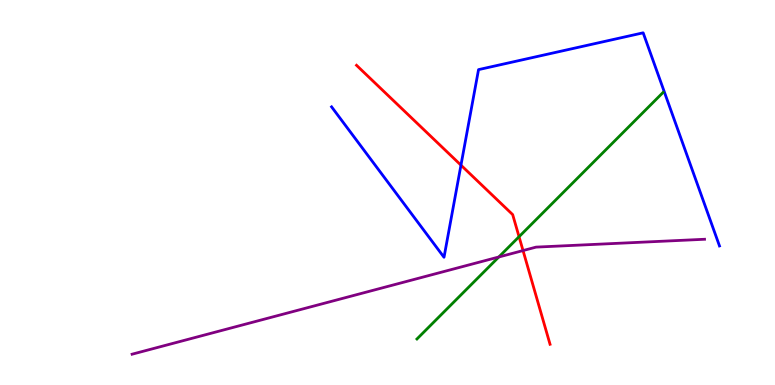[{'lines': ['blue', 'red'], 'intersections': [{'x': 5.95, 'y': 5.71}]}, {'lines': ['green', 'red'], 'intersections': [{'x': 6.7, 'y': 3.85}]}, {'lines': ['purple', 'red'], 'intersections': [{'x': 6.75, 'y': 3.49}]}, {'lines': ['blue', 'green'], 'intersections': []}, {'lines': ['blue', 'purple'], 'intersections': []}, {'lines': ['green', 'purple'], 'intersections': [{'x': 6.44, 'y': 3.32}]}]